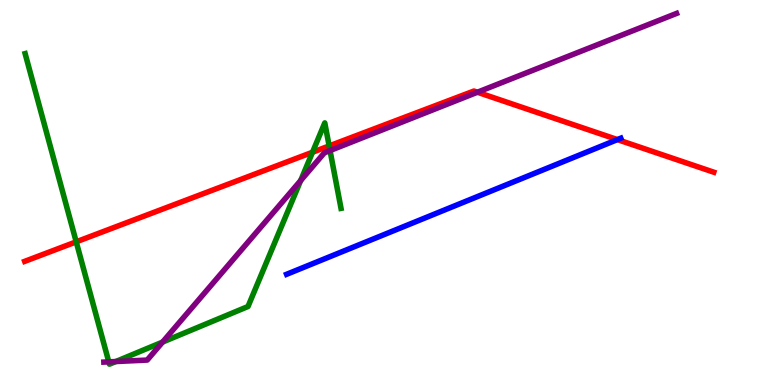[{'lines': ['blue', 'red'], 'intersections': [{'x': 7.97, 'y': 6.37}]}, {'lines': ['green', 'red'], 'intersections': [{'x': 0.983, 'y': 3.72}, {'x': 4.03, 'y': 6.05}, {'x': 4.25, 'y': 6.21}]}, {'lines': ['purple', 'red'], 'intersections': [{'x': 6.16, 'y': 7.6}]}, {'lines': ['blue', 'green'], 'intersections': []}, {'lines': ['blue', 'purple'], 'intersections': []}, {'lines': ['green', 'purple'], 'intersections': [{'x': 1.4, 'y': 0.601}, {'x': 1.49, 'y': 0.609}, {'x': 2.1, 'y': 1.12}, {'x': 3.88, 'y': 5.31}, {'x': 4.26, 'y': 6.09}]}]